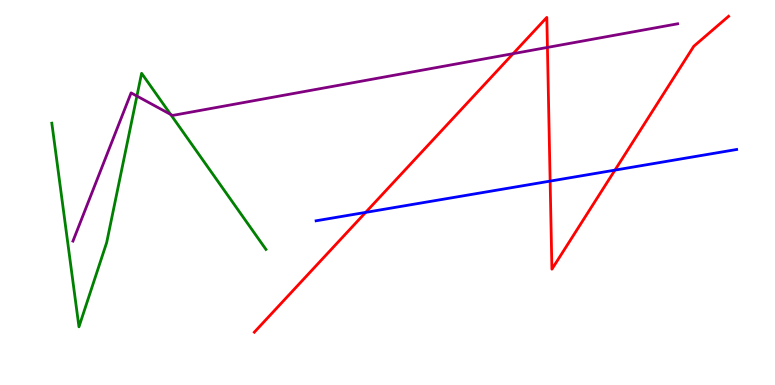[{'lines': ['blue', 'red'], 'intersections': [{'x': 4.72, 'y': 4.48}, {'x': 7.1, 'y': 5.3}, {'x': 7.93, 'y': 5.58}]}, {'lines': ['green', 'red'], 'intersections': []}, {'lines': ['purple', 'red'], 'intersections': [{'x': 6.62, 'y': 8.61}, {'x': 7.06, 'y': 8.77}]}, {'lines': ['blue', 'green'], 'intersections': []}, {'lines': ['blue', 'purple'], 'intersections': []}, {'lines': ['green', 'purple'], 'intersections': [{'x': 1.77, 'y': 7.51}, {'x': 2.2, 'y': 7.03}]}]